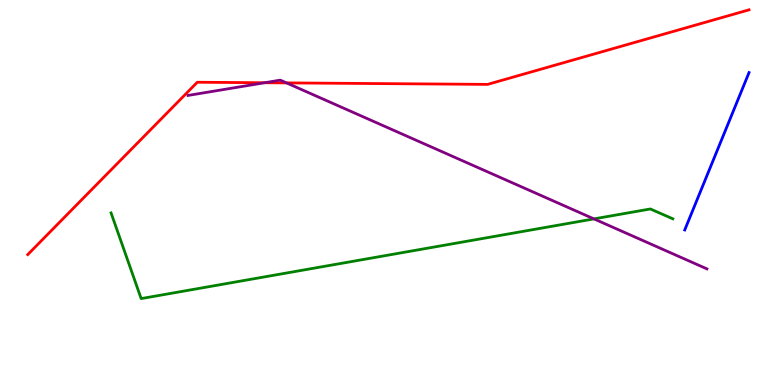[{'lines': ['blue', 'red'], 'intersections': []}, {'lines': ['green', 'red'], 'intersections': []}, {'lines': ['purple', 'red'], 'intersections': [{'x': 3.41, 'y': 7.85}, {'x': 3.7, 'y': 7.85}]}, {'lines': ['blue', 'green'], 'intersections': []}, {'lines': ['blue', 'purple'], 'intersections': []}, {'lines': ['green', 'purple'], 'intersections': [{'x': 7.66, 'y': 4.31}]}]